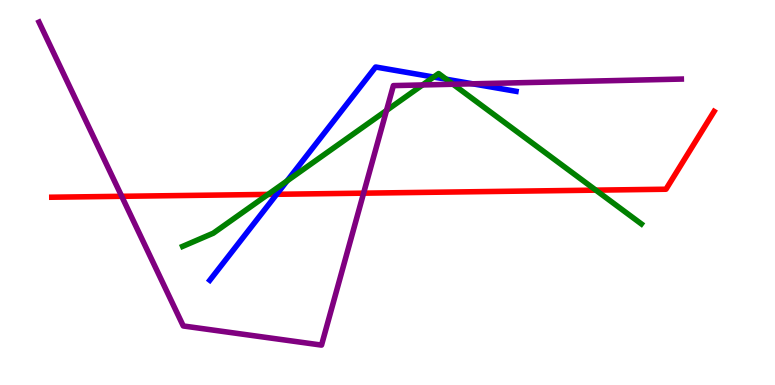[{'lines': ['blue', 'red'], 'intersections': [{'x': 3.57, 'y': 4.95}]}, {'lines': ['green', 'red'], 'intersections': [{'x': 3.46, 'y': 4.95}, {'x': 7.69, 'y': 5.06}]}, {'lines': ['purple', 'red'], 'intersections': [{'x': 1.57, 'y': 4.9}, {'x': 4.69, 'y': 4.98}]}, {'lines': ['blue', 'green'], 'intersections': [{'x': 3.7, 'y': 5.3}, {'x': 5.6, 'y': 8.0}, {'x': 5.76, 'y': 7.94}]}, {'lines': ['blue', 'purple'], 'intersections': [{'x': 6.1, 'y': 7.82}]}, {'lines': ['green', 'purple'], 'intersections': [{'x': 4.99, 'y': 7.13}, {'x': 5.45, 'y': 7.79}, {'x': 5.85, 'y': 7.81}]}]